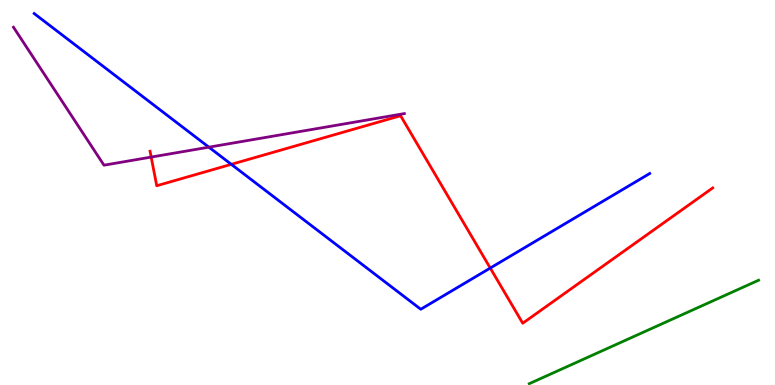[{'lines': ['blue', 'red'], 'intersections': [{'x': 2.98, 'y': 5.73}, {'x': 6.33, 'y': 3.04}]}, {'lines': ['green', 'red'], 'intersections': []}, {'lines': ['purple', 'red'], 'intersections': [{'x': 1.95, 'y': 5.92}]}, {'lines': ['blue', 'green'], 'intersections': []}, {'lines': ['blue', 'purple'], 'intersections': [{'x': 2.7, 'y': 6.18}]}, {'lines': ['green', 'purple'], 'intersections': []}]